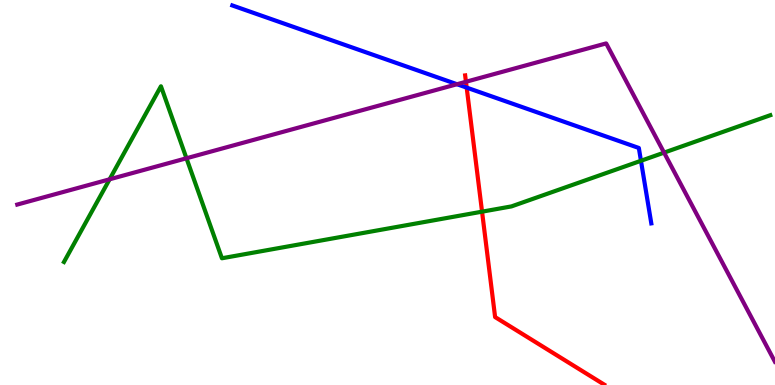[{'lines': ['blue', 'red'], 'intersections': [{'x': 6.02, 'y': 7.72}]}, {'lines': ['green', 'red'], 'intersections': [{'x': 6.22, 'y': 4.5}]}, {'lines': ['purple', 'red'], 'intersections': [{'x': 6.01, 'y': 7.88}]}, {'lines': ['blue', 'green'], 'intersections': [{'x': 8.27, 'y': 5.82}]}, {'lines': ['blue', 'purple'], 'intersections': [{'x': 5.9, 'y': 7.81}]}, {'lines': ['green', 'purple'], 'intersections': [{'x': 1.41, 'y': 5.34}, {'x': 2.41, 'y': 5.89}, {'x': 8.57, 'y': 6.04}]}]